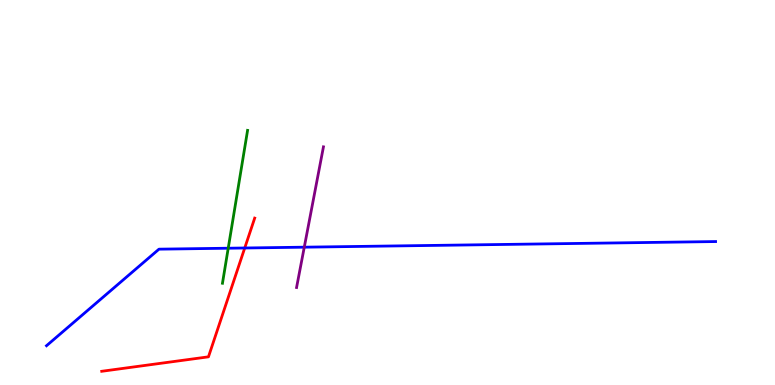[{'lines': ['blue', 'red'], 'intersections': [{'x': 3.16, 'y': 3.56}]}, {'lines': ['green', 'red'], 'intersections': []}, {'lines': ['purple', 'red'], 'intersections': []}, {'lines': ['blue', 'green'], 'intersections': [{'x': 2.94, 'y': 3.55}]}, {'lines': ['blue', 'purple'], 'intersections': [{'x': 3.93, 'y': 3.58}]}, {'lines': ['green', 'purple'], 'intersections': []}]